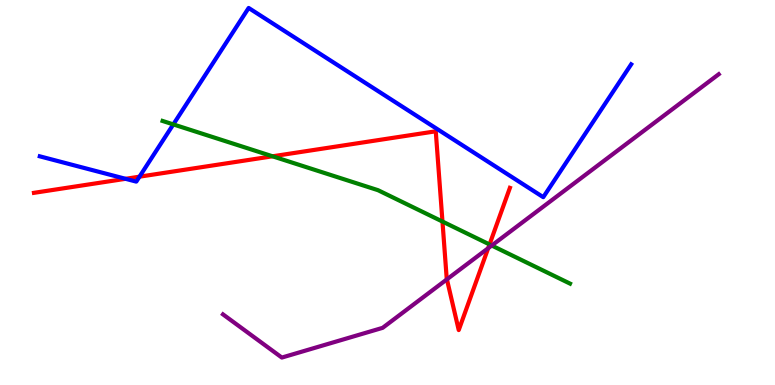[{'lines': ['blue', 'red'], 'intersections': [{'x': 1.62, 'y': 5.36}, {'x': 1.8, 'y': 5.41}]}, {'lines': ['green', 'red'], 'intersections': [{'x': 3.52, 'y': 5.94}, {'x': 5.71, 'y': 4.25}, {'x': 6.32, 'y': 3.65}]}, {'lines': ['purple', 'red'], 'intersections': [{'x': 5.77, 'y': 2.74}, {'x': 6.3, 'y': 3.55}]}, {'lines': ['blue', 'green'], 'intersections': [{'x': 2.24, 'y': 6.77}]}, {'lines': ['blue', 'purple'], 'intersections': []}, {'lines': ['green', 'purple'], 'intersections': [{'x': 6.34, 'y': 3.62}]}]